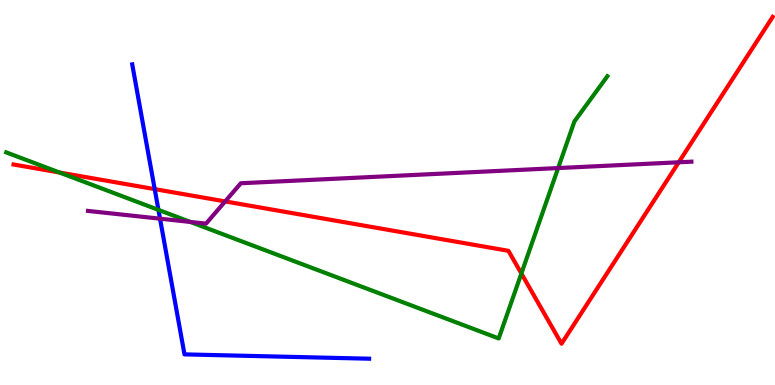[{'lines': ['blue', 'red'], 'intersections': [{'x': 2.0, 'y': 5.09}]}, {'lines': ['green', 'red'], 'intersections': [{'x': 0.768, 'y': 5.52}, {'x': 6.73, 'y': 2.9}]}, {'lines': ['purple', 'red'], 'intersections': [{'x': 2.91, 'y': 4.77}, {'x': 8.76, 'y': 5.78}]}, {'lines': ['blue', 'green'], 'intersections': [{'x': 2.04, 'y': 4.55}]}, {'lines': ['blue', 'purple'], 'intersections': [{'x': 2.06, 'y': 4.32}]}, {'lines': ['green', 'purple'], 'intersections': [{'x': 2.46, 'y': 4.24}, {'x': 7.2, 'y': 5.63}]}]